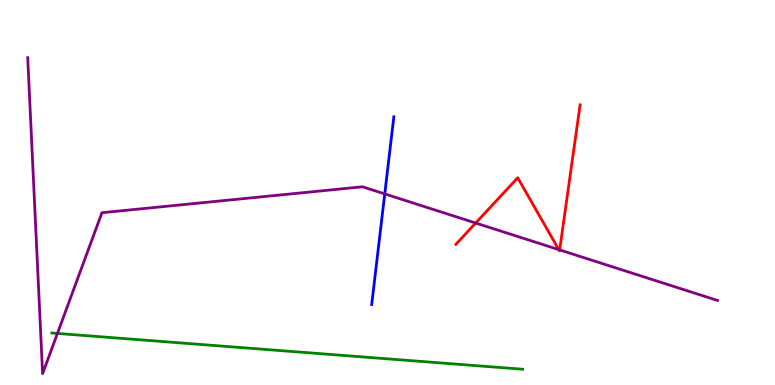[{'lines': ['blue', 'red'], 'intersections': []}, {'lines': ['green', 'red'], 'intersections': []}, {'lines': ['purple', 'red'], 'intersections': [{'x': 6.14, 'y': 4.21}, {'x': 7.21, 'y': 3.52}, {'x': 7.22, 'y': 3.51}]}, {'lines': ['blue', 'green'], 'intersections': []}, {'lines': ['blue', 'purple'], 'intersections': [{'x': 4.96, 'y': 4.96}]}, {'lines': ['green', 'purple'], 'intersections': [{'x': 0.741, 'y': 1.34}]}]